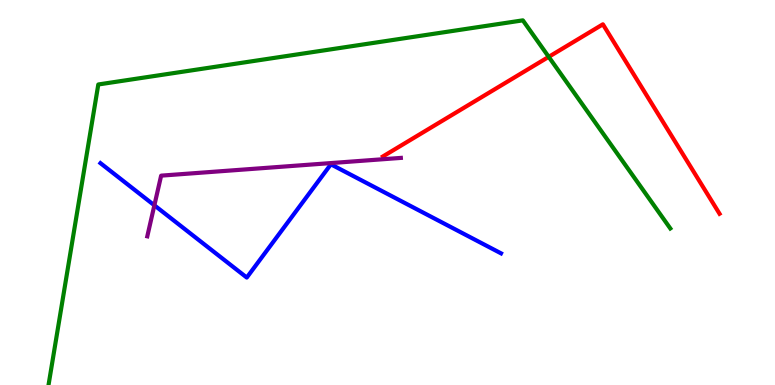[{'lines': ['blue', 'red'], 'intersections': []}, {'lines': ['green', 'red'], 'intersections': [{'x': 7.08, 'y': 8.52}]}, {'lines': ['purple', 'red'], 'intersections': []}, {'lines': ['blue', 'green'], 'intersections': []}, {'lines': ['blue', 'purple'], 'intersections': [{'x': 1.99, 'y': 4.67}]}, {'lines': ['green', 'purple'], 'intersections': []}]